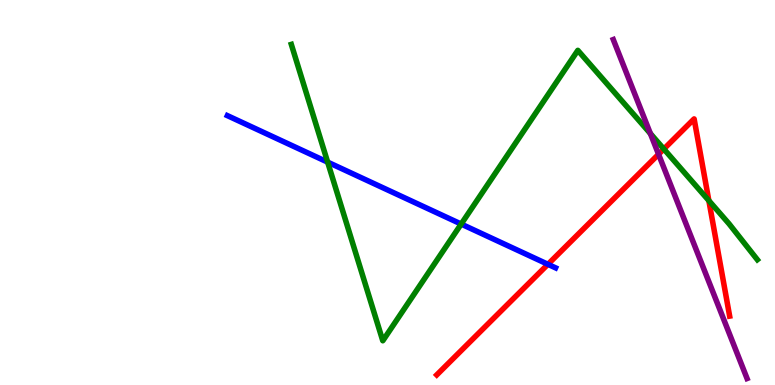[{'lines': ['blue', 'red'], 'intersections': [{'x': 7.07, 'y': 3.14}]}, {'lines': ['green', 'red'], 'intersections': [{'x': 8.57, 'y': 6.13}, {'x': 9.15, 'y': 4.79}]}, {'lines': ['purple', 'red'], 'intersections': [{'x': 8.5, 'y': 5.99}]}, {'lines': ['blue', 'green'], 'intersections': [{'x': 4.23, 'y': 5.79}, {'x': 5.95, 'y': 4.18}]}, {'lines': ['blue', 'purple'], 'intersections': []}, {'lines': ['green', 'purple'], 'intersections': [{'x': 8.39, 'y': 6.53}]}]